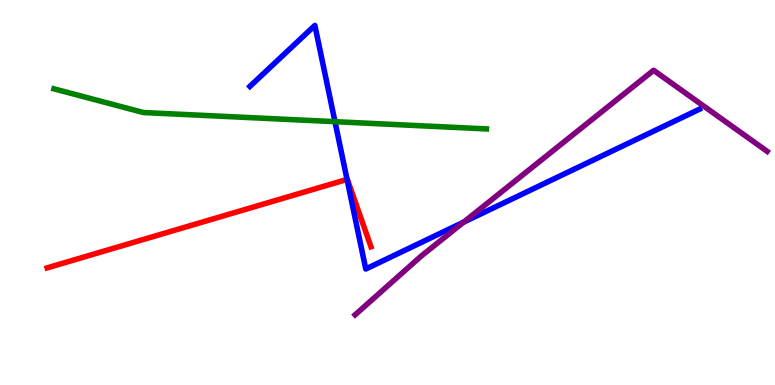[{'lines': ['blue', 'red'], 'intersections': [{'x': 4.48, 'y': 5.34}]}, {'lines': ['green', 'red'], 'intersections': []}, {'lines': ['purple', 'red'], 'intersections': []}, {'lines': ['blue', 'green'], 'intersections': [{'x': 4.32, 'y': 6.84}]}, {'lines': ['blue', 'purple'], 'intersections': [{'x': 5.98, 'y': 4.23}]}, {'lines': ['green', 'purple'], 'intersections': []}]